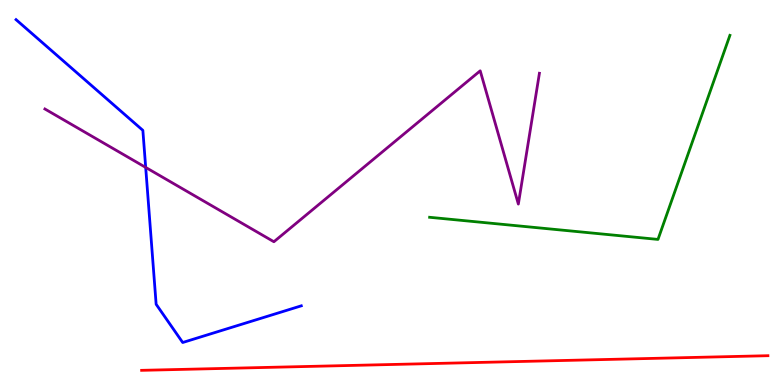[{'lines': ['blue', 'red'], 'intersections': []}, {'lines': ['green', 'red'], 'intersections': []}, {'lines': ['purple', 'red'], 'intersections': []}, {'lines': ['blue', 'green'], 'intersections': []}, {'lines': ['blue', 'purple'], 'intersections': [{'x': 1.88, 'y': 5.65}]}, {'lines': ['green', 'purple'], 'intersections': []}]